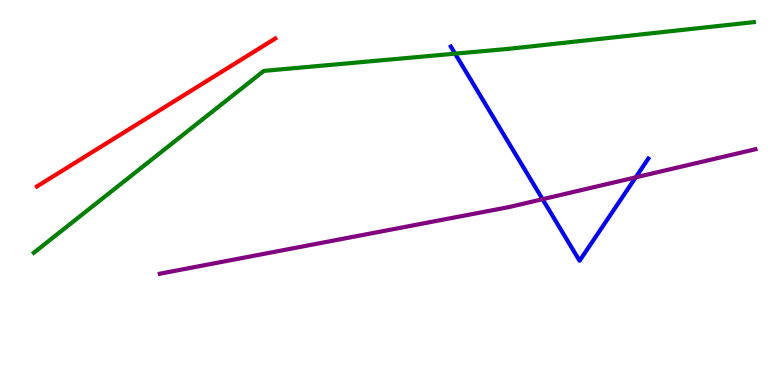[{'lines': ['blue', 'red'], 'intersections': []}, {'lines': ['green', 'red'], 'intersections': []}, {'lines': ['purple', 'red'], 'intersections': []}, {'lines': ['blue', 'green'], 'intersections': [{'x': 5.87, 'y': 8.61}]}, {'lines': ['blue', 'purple'], 'intersections': [{'x': 7.0, 'y': 4.83}, {'x': 8.2, 'y': 5.39}]}, {'lines': ['green', 'purple'], 'intersections': []}]